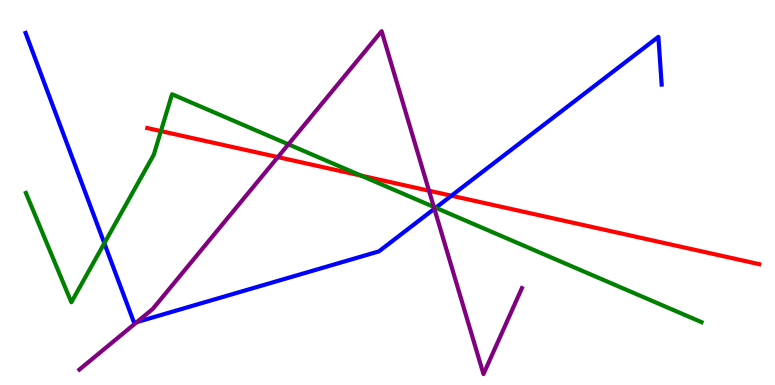[{'lines': ['blue', 'red'], 'intersections': [{'x': 5.82, 'y': 4.92}]}, {'lines': ['green', 'red'], 'intersections': [{'x': 2.08, 'y': 6.59}, {'x': 4.66, 'y': 5.44}]}, {'lines': ['purple', 'red'], 'intersections': [{'x': 3.59, 'y': 5.92}, {'x': 5.54, 'y': 5.05}]}, {'lines': ['blue', 'green'], 'intersections': [{'x': 1.35, 'y': 3.68}, {'x': 5.62, 'y': 4.6}]}, {'lines': ['blue', 'purple'], 'intersections': [{'x': 1.77, 'y': 1.63}, {'x': 5.6, 'y': 4.58}]}, {'lines': ['green', 'purple'], 'intersections': [{'x': 3.72, 'y': 6.25}, {'x': 5.6, 'y': 4.63}]}]